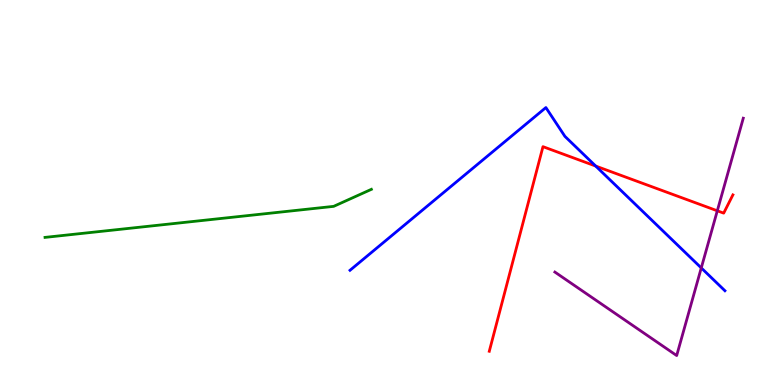[{'lines': ['blue', 'red'], 'intersections': [{'x': 7.69, 'y': 5.69}]}, {'lines': ['green', 'red'], 'intersections': []}, {'lines': ['purple', 'red'], 'intersections': [{'x': 9.26, 'y': 4.52}]}, {'lines': ['blue', 'green'], 'intersections': []}, {'lines': ['blue', 'purple'], 'intersections': [{'x': 9.05, 'y': 3.04}]}, {'lines': ['green', 'purple'], 'intersections': []}]